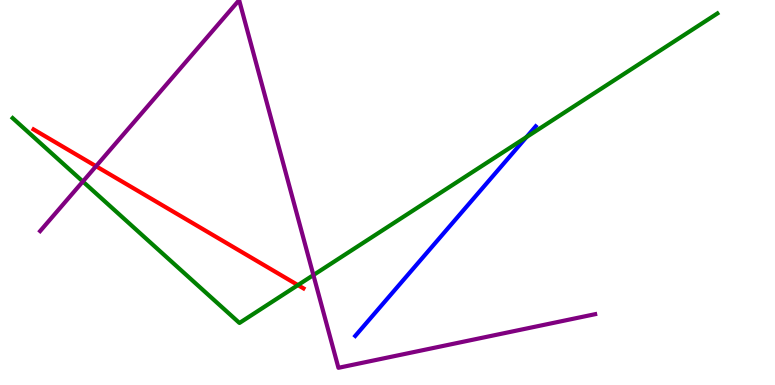[{'lines': ['blue', 'red'], 'intersections': []}, {'lines': ['green', 'red'], 'intersections': [{'x': 3.84, 'y': 2.59}]}, {'lines': ['purple', 'red'], 'intersections': [{'x': 1.24, 'y': 5.68}]}, {'lines': ['blue', 'green'], 'intersections': [{'x': 6.79, 'y': 6.44}]}, {'lines': ['blue', 'purple'], 'intersections': []}, {'lines': ['green', 'purple'], 'intersections': [{'x': 1.07, 'y': 5.29}, {'x': 4.04, 'y': 2.85}]}]